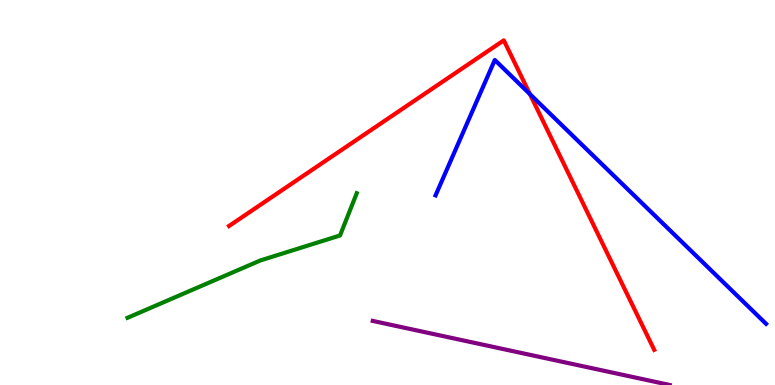[{'lines': ['blue', 'red'], 'intersections': [{'x': 6.84, 'y': 7.55}]}, {'lines': ['green', 'red'], 'intersections': []}, {'lines': ['purple', 'red'], 'intersections': []}, {'lines': ['blue', 'green'], 'intersections': []}, {'lines': ['blue', 'purple'], 'intersections': []}, {'lines': ['green', 'purple'], 'intersections': []}]